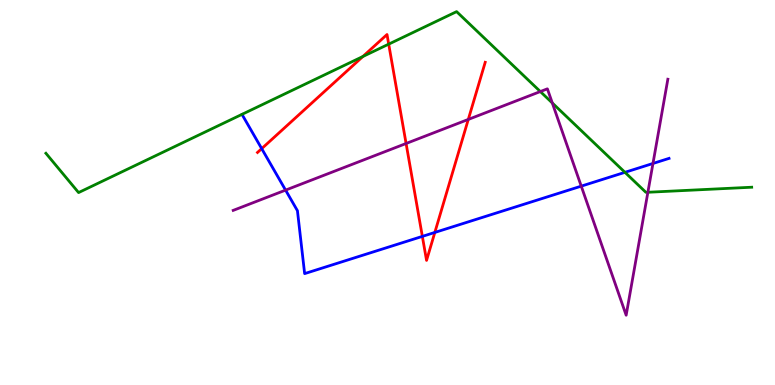[{'lines': ['blue', 'red'], 'intersections': [{'x': 3.38, 'y': 6.14}, {'x': 5.45, 'y': 3.86}, {'x': 5.61, 'y': 3.96}]}, {'lines': ['green', 'red'], 'intersections': [{'x': 4.68, 'y': 8.53}, {'x': 5.02, 'y': 8.85}]}, {'lines': ['purple', 'red'], 'intersections': [{'x': 5.24, 'y': 6.27}, {'x': 6.04, 'y': 6.9}]}, {'lines': ['blue', 'green'], 'intersections': [{'x': 8.06, 'y': 5.52}]}, {'lines': ['blue', 'purple'], 'intersections': [{'x': 3.68, 'y': 5.06}, {'x': 7.5, 'y': 5.17}, {'x': 8.43, 'y': 5.75}]}, {'lines': ['green', 'purple'], 'intersections': [{'x': 6.97, 'y': 7.62}, {'x': 7.13, 'y': 7.32}, {'x': 8.36, 'y': 5.01}]}]